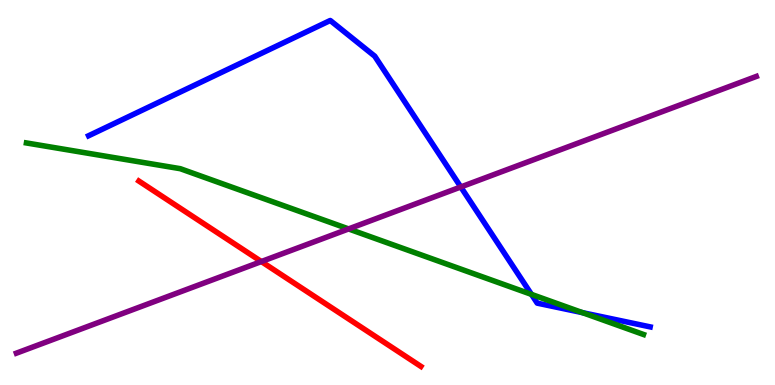[{'lines': ['blue', 'red'], 'intersections': []}, {'lines': ['green', 'red'], 'intersections': []}, {'lines': ['purple', 'red'], 'intersections': [{'x': 3.37, 'y': 3.21}]}, {'lines': ['blue', 'green'], 'intersections': [{'x': 6.86, 'y': 2.35}, {'x': 7.52, 'y': 1.88}]}, {'lines': ['blue', 'purple'], 'intersections': [{'x': 5.95, 'y': 5.14}]}, {'lines': ['green', 'purple'], 'intersections': [{'x': 4.5, 'y': 4.05}]}]